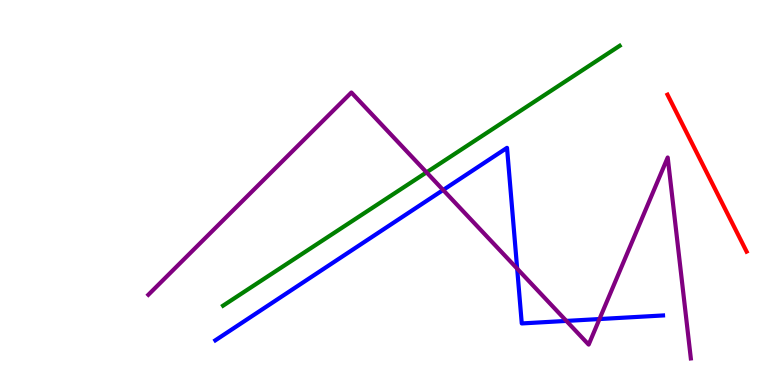[{'lines': ['blue', 'red'], 'intersections': []}, {'lines': ['green', 'red'], 'intersections': []}, {'lines': ['purple', 'red'], 'intersections': []}, {'lines': ['blue', 'green'], 'intersections': []}, {'lines': ['blue', 'purple'], 'intersections': [{'x': 5.72, 'y': 5.07}, {'x': 6.67, 'y': 3.02}, {'x': 7.31, 'y': 1.66}, {'x': 7.74, 'y': 1.71}]}, {'lines': ['green', 'purple'], 'intersections': [{'x': 5.5, 'y': 5.52}]}]